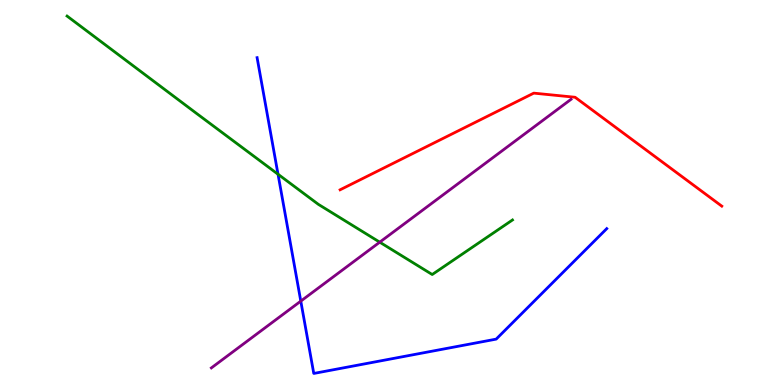[{'lines': ['blue', 'red'], 'intersections': []}, {'lines': ['green', 'red'], 'intersections': []}, {'lines': ['purple', 'red'], 'intersections': []}, {'lines': ['blue', 'green'], 'intersections': [{'x': 3.59, 'y': 5.47}]}, {'lines': ['blue', 'purple'], 'intersections': [{'x': 3.88, 'y': 2.18}]}, {'lines': ['green', 'purple'], 'intersections': [{'x': 4.9, 'y': 3.71}]}]